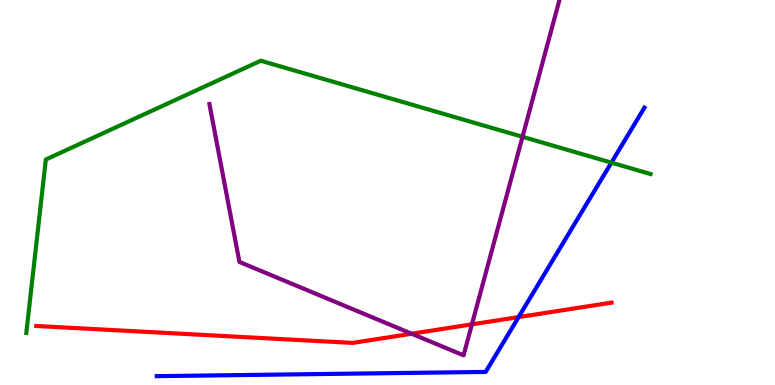[{'lines': ['blue', 'red'], 'intersections': [{'x': 6.69, 'y': 1.76}]}, {'lines': ['green', 'red'], 'intersections': []}, {'lines': ['purple', 'red'], 'intersections': [{'x': 5.31, 'y': 1.33}, {'x': 6.09, 'y': 1.58}]}, {'lines': ['blue', 'green'], 'intersections': [{'x': 7.89, 'y': 5.78}]}, {'lines': ['blue', 'purple'], 'intersections': []}, {'lines': ['green', 'purple'], 'intersections': [{'x': 6.74, 'y': 6.45}]}]